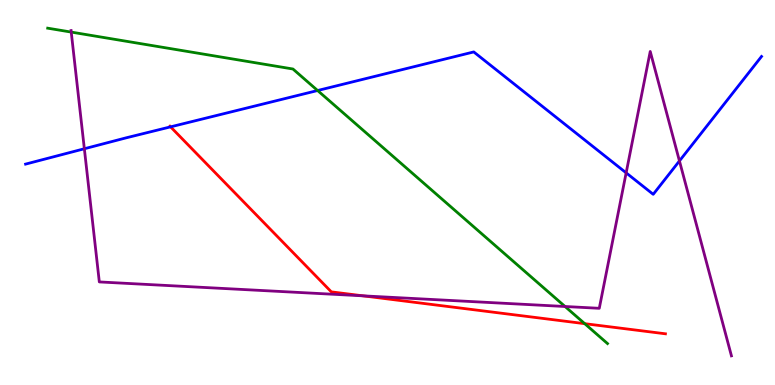[{'lines': ['blue', 'red'], 'intersections': [{'x': 2.2, 'y': 6.71}]}, {'lines': ['green', 'red'], 'intersections': [{'x': 7.54, 'y': 1.59}]}, {'lines': ['purple', 'red'], 'intersections': [{'x': 4.68, 'y': 2.32}]}, {'lines': ['blue', 'green'], 'intersections': [{'x': 4.1, 'y': 7.65}]}, {'lines': ['blue', 'purple'], 'intersections': [{'x': 1.09, 'y': 6.14}, {'x': 8.08, 'y': 5.51}, {'x': 8.77, 'y': 5.82}]}, {'lines': ['green', 'purple'], 'intersections': [{'x': 0.919, 'y': 9.17}, {'x': 7.29, 'y': 2.04}]}]